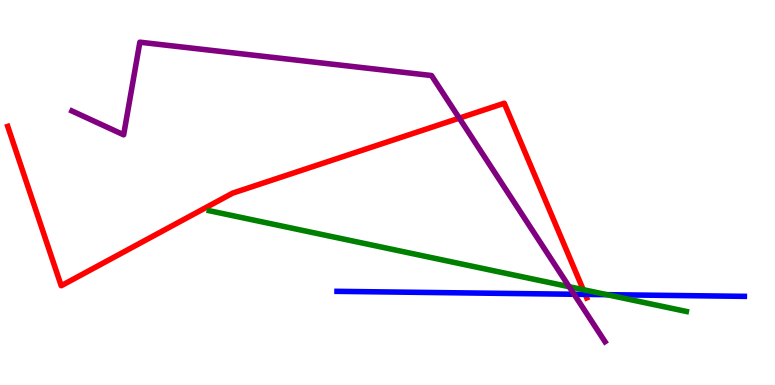[{'lines': ['blue', 'red'], 'intersections': [{'x': 7.55, 'y': 2.35}]}, {'lines': ['green', 'red'], 'intersections': [{'x': 7.53, 'y': 2.48}]}, {'lines': ['purple', 'red'], 'intersections': [{'x': 5.93, 'y': 6.93}]}, {'lines': ['blue', 'green'], 'intersections': [{'x': 7.83, 'y': 2.35}]}, {'lines': ['blue', 'purple'], 'intersections': [{'x': 7.41, 'y': 2.36}]}, {'lines': ['green', 'purple'], 'intersections': [{'x': 7.34, 'y': 2.55}]}]